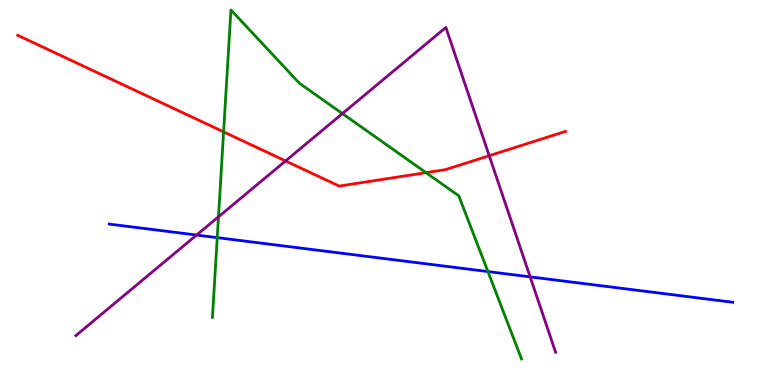[{'lines': ['blue', 'red'], 'intersections': []}, {'lines': ['green', 'red'], 'intersections': [{'x': 2.89, 'y': 6.58}, {'x': 5.5, 'y': 5.52}]}, {'lines': ['purple', 'red'], 'intersections': [{'x': 3.68, 'y': 5.82}, {'x': 6.31, 'y': 5.96}]}, {'lines': ['blue', 'green'], 'intersections': [{'x': 2.8, 'y': 3.83}, {'x': 6.3, 'y': 2.95}]}, {'lines': ['blue', 'purple'], 'intersections': [{'x': 2.54, 'y': 3.9}, {'x': 6.84, 'y': 2.81}]}, {'lines': ['green', 'purple'], 'intersections': [{'x': 2.82, 'y': 4.37}, {'x': 4.42, 'y': 7.05}]}]